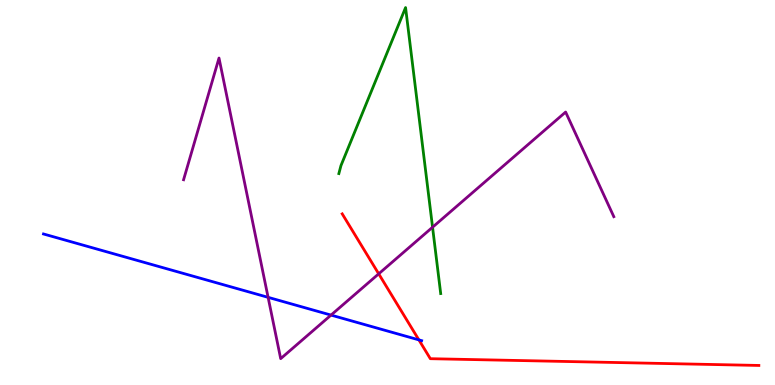[{'lines': ['blue', 'red'], 'intersections': [{'x': 5.4, 'y': 1.17}]}, {'lines': ['green', 'red'], 'intersections': []}, {'lines': ['purple', 'red'], 'intersections': [{'x': 4.89, 'y': 2.89}]}, {'lines': ['blue', 'green'], 'intersections': []}, {'lines': ['blue', 'purple'], 'intersections': [{'x': 3.46, 'y': 2.28}, {'x': 4.27, 'y': 1.82}]}, {'lines': ['green', 'purple'], 'intersections': [{'x': 5.58, 'y': 4.1}]}]